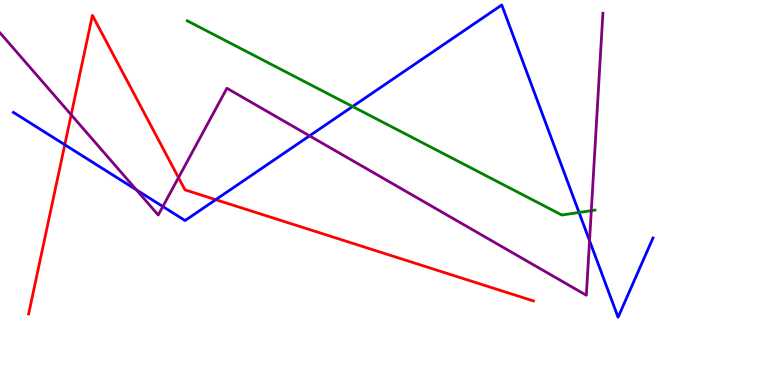[{'lines': ['blue', 'red'], 'intersections': [{'x': 0.836, 'y': 6.24}, {'x': 2.78, 'y': 4.81}]}, {'lines': ['green', 'red'], 'intersections': []}, {'lines': ['purple', 'red'], 'intersections': [{'x': 0.918, 'y': 7.02}, {'x': 2.3, 'y': 5.39}]}, {'lines': ['blue', 'green'], 'intersections': [{'x': 4.55, 'y': 7.23}, {'x': 7.47, 'y': 4.48}]}, {'lines': ['blue', 'purple'], 'intersections': [{'x': 1.76, 'y': 5.07}, {'x': 2.1, 'y': 4.64}, {'x': 3.99, 'y': 6.47}, {'x': 7.61, 'y': 3.75}]}, {'lines': ['green', 'purple'], 'intersections': [{'x': 7.63, 'y': 4.53}]}]